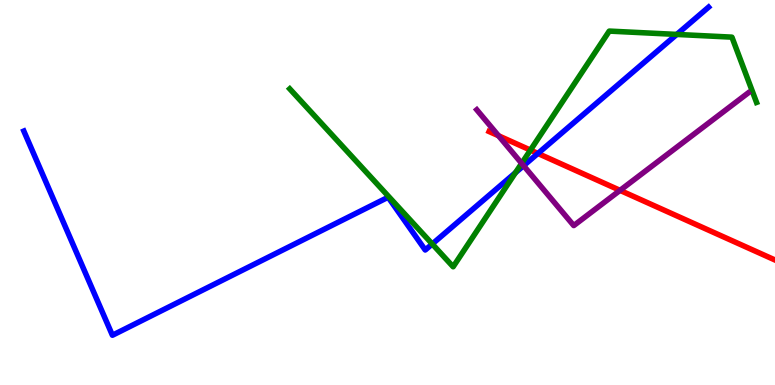[{'lines': ['blue', 'red'], 'intersections': [{'x': 6.94, 'y': 6.01}]}, {'lines': ['green', 'red'], 'intersections': [{'x': 6.84, 'y': 6.1}]}, {'lines': ['purple', 'red'], 'intersections': [{'x': 6.43, 'y': 6.47}, {'x': 8.0, 'y': 5.06}]}, {'lines': ['blue', 'green'], 'intersections': [{'x': 5.58, 'y': 3.66}, {'x': 6.65, 'y': 5.52}, {'x': 8.73, 'y': 9.11}]}, {'lines': ['blue', 'purple'], 'intersections': [{'x': 6.76, 'y': 5.7}]}, {'lines': ['green', 'purple'], 'intersections': [{'x': 6.73, 'y': 5.76}]}]